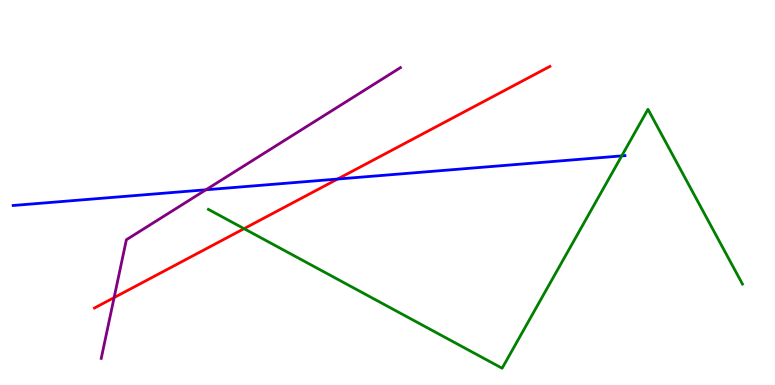[{'lines': ['blue', 'red'], 'intersections': [{'x': 4.36, 'y': 5.35}]}, {'lines': ['green', 'red'], 'intersections': [{'x': 3.15, 'y': 4.06}]}, {'lines': ['purple', 'red'], 'intersections': [{'x': 1.47, 'y': 2.27}]}, {'lines': ['blue', 'green'], 'intersections': [{'x': 8.02, 'y': 5.95}]}, {'lines': ['blue', 'purple'], 'intersections': [{'x': 2.66, 'y': 5.07}]}, {'lines': ['green', 'purple'], 'intersections': []}]